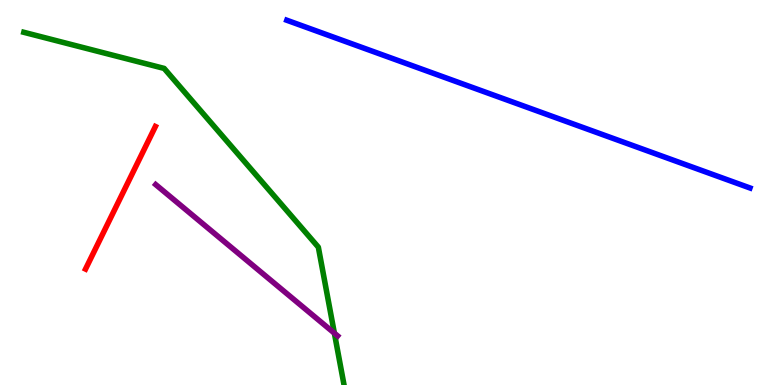[{'lines': ['blue', 'red'], 'intersections': []}, {'lines': ['green', 'red'], 'intersections': []}, {'lines': ['purple', 'red'], 'intersections': []}, {'lines': ['blue', 'green'], 'intersections': []}, {'lines': ['blue', 'purple'], 'intersections': []}, {'lines': ['green', 'purple'], 'intersections': [{'x': 4.31, 'y': 1.35}]}]